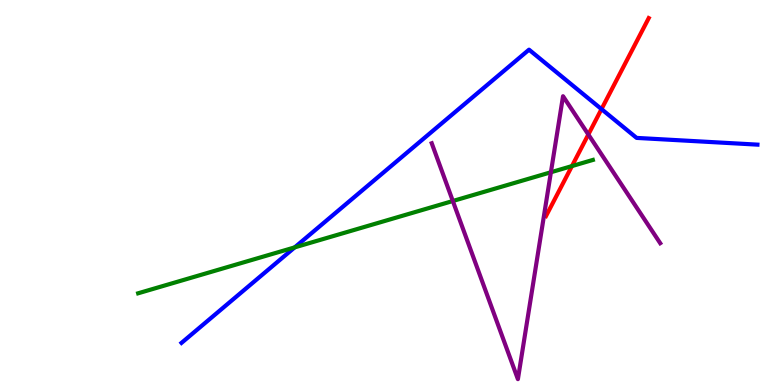[{'lines': ['blue', 'red'], 'intersections': [{'x': 7.76, 'y': 7.17}]}, {'lines': ['green', 'red'], 'intersections': [{'x': 7.38, 'y': 5.69}]}, {'lines': ['purple', 'red'], 'intersections': [{'x': 7.59, 'y': 6.51}]}, {'lines': ['blue', 'green'], 'intersections': [{'x': 3.8, 'y': 3.57}]}, {'lines': ['blue', 'purple'], 'intersections': []}, {'lines': ['green', 'purple'], 'intersections': [{'x': 5.84, 'y': 4.78}, {'x': 7.11, 'y': 5.53}]}]